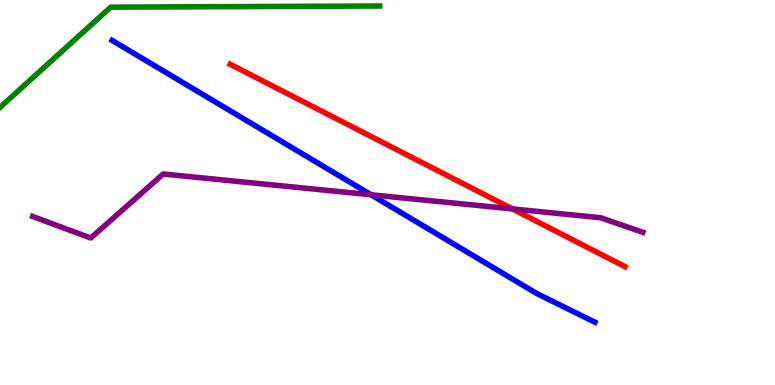[{'lines': ['blue', 'red'], 'intersections': []}, {'lines': ['green', 'red'], 'intersections': []}, {'lines': ['purple', 'red'], 'intersections': [{'x': 6.61, 'y': 4.57}]}, {'lines': ['blue', 'green'], 'intersections': []}, {'lines': ['blue', 'purple'], 'intersections': [{'x': 4.79, 'y': 4.94}]}, {'lines': ['green', 'purple'], 'intersections': []}]